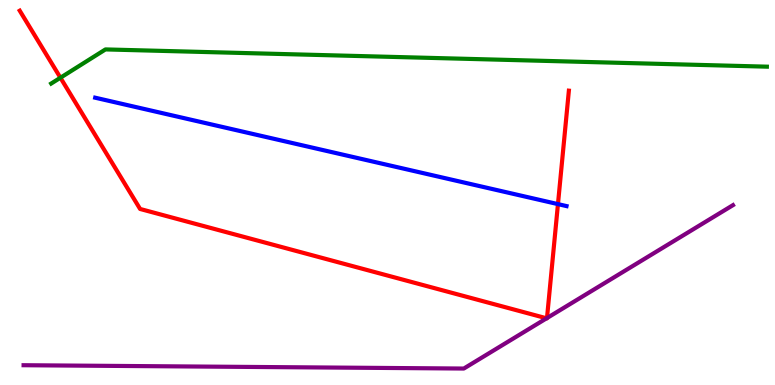[{'lines': ['blue', 'red'], 'intersections': [{'x': 7.2, 'y': 4.7}]}, {'lines': ['green', 'red'], 'intersections': [{'x': 0.78, 'y': 7.98}]}, {'lines': ['purple', 'red'], 'intersections': [{'x': 7.05, 'y': 1.73}, {'x': 7.06, 'y': 1.74}]}, {'lines': ['blue', 'green'], 'intersections': []}, {'lines': ['blue', 'purple'], 'intersections': []}, {'lines': ['green', 'purple'], 'intersections': []}]